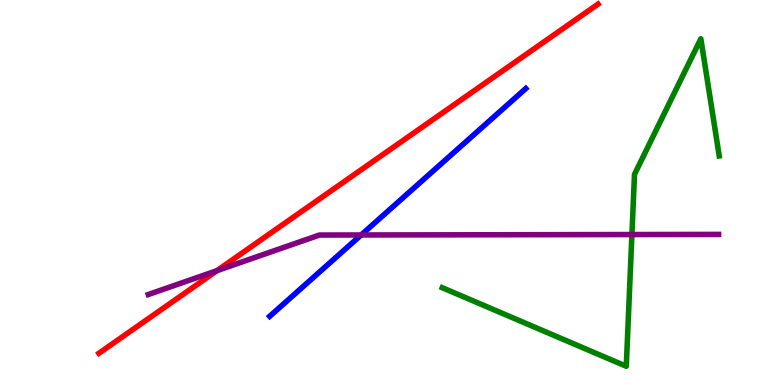[{'lines': ['blue', 'red'], 'intersections': []}, {'lines': ['green', 'red'], 'intersections': []}, {'lines': ['purple', 'red'], 'intersections': [{'x': 2.8, 'y': 2.97}]}, {'lines': ['blue', 'green'], 'intersections': []}, {'lines': ['blue', 'purple'], 'intersections': [{'x': 4.66, 'y': 3.9}]}, {'lines': ['green', 'purple'], 'intersections': [{'x': 8.15, 'y': 3.91}]}]